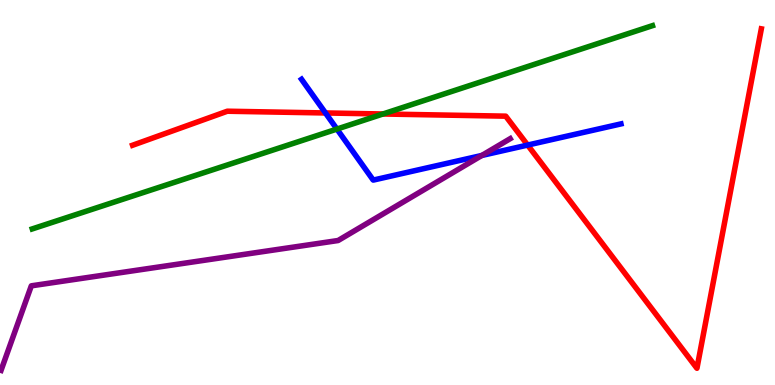[{'lines': ['blue', 'red'], 'intersections': [{'x': 4.2, 'y': 7.07}, {'x': 6.81, 'y': 6.23}]}, {'lines': ['green', 'red'], 'intersections': [{'x': 4.94, 'y': 7.04}]}, {'lines': ['purple', 'red'], 'intersections': []}, {'lines': ['blue', 'green'], 'intersections': [{'x': 4.35, 'y': 6.65}]}, {'lines': ['blue', 'purple'], 'intersections': [{'x': 6.22, 'y': 5.96}]}, {'lines': ['green', 'purple'], 'intersections': []}]